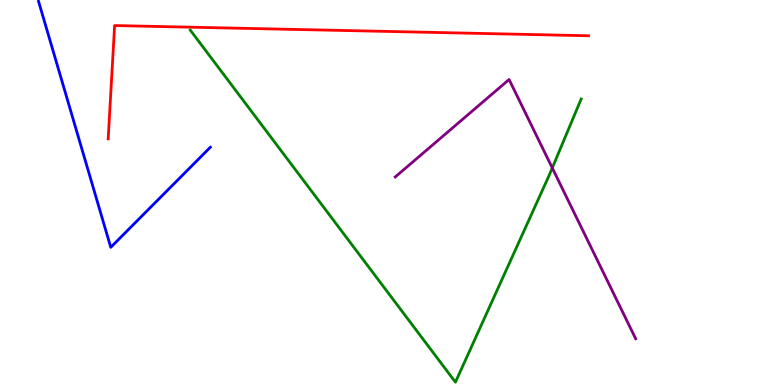[{'lines': ['blue', 'red'], 'intersections': []}, {'lines': ['green', 'red'], 'intersections': []}, {'lines': ['purple', 'red'], 'intersections': []}, {'lines': ['blue', 'green'], 'intersections': []}, {'lines': ['blue', 'purple'], 'intersections': []}, {'lines': ['green', 'purple'], 'intersections': [{'x': 7.13, 'y': 5.64}]}]